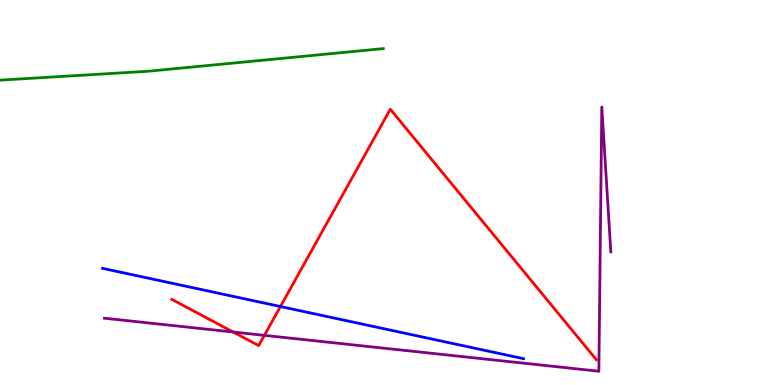[{'lines': ['blue', 'red'], 'intersections': [{'x': 3.62, 'y': 2.04}]}, {'lines': ['green', 'red'], 'intersections': []}, {'lines': ['purple', 'red'], 'intersections': [{'x': 3.01, 'y': 1.38}, {'x': 3.41, 'y': 1.29}]}, {'lines': ['blue', 'green'], 'intersections': []}, {'lines': ['blue', 'purple'], 'intersections': []}, {'lines': ['green', 'purple'], 'intersections': []}]